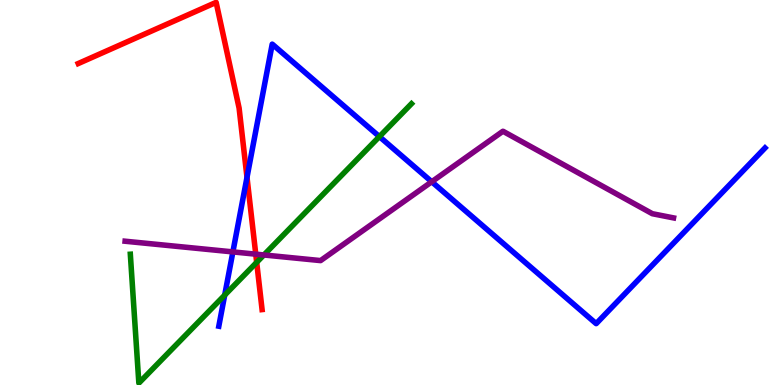[{'lines': ['blue', 'red'], 'intersections': [{'x': 3.19, 'y': 5.39}]}, {'lines': ['green', 'red'], 'intersections': [{'x': 3.31, 'y': 3.19}]}, {'lines': ['purple', 'red'], 'intersections': [{'x': 3.3, 'y': 3.4}]}, {'lines': ['blue', 'green'], 'intersections': [{'x': 2.9, 'y': 2.33}, {'x': 4.9, 'y': 6.45}]}, {'lines': ['blue', 'purple'], 'intersections': [{'x': 3.0, 'y': 3.46}, {'x': 5.57, 'y': 5.28}]}, {'lines': ['green', 'purple'], 'intersections': [{'x': 3.4, 'y': 3.38}]}]